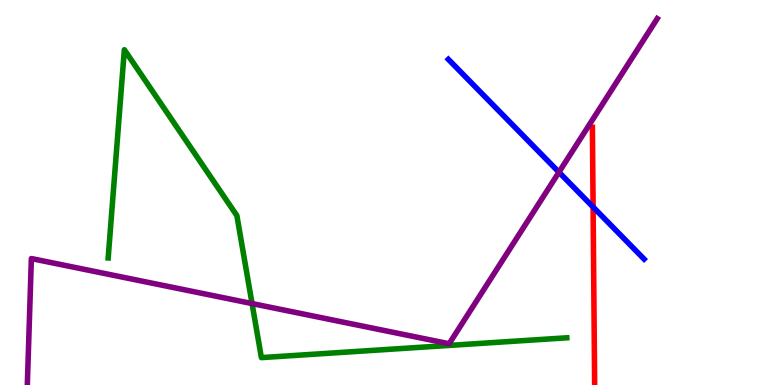[{'lines': ['blue', 'red'], 'intersections': [{'x': 7.65, 'y': 4.62}]}, {'lines': ['green', 'red'], 'intersections': []}, {'lines': ['purple', 'red'], 'intersections': []}, {'lines': ['blue', 'green'], 'intersections': []}, {'lines': ['blue', 'purple'], 'intersections': [{'x': 7.21, 'y': 5.53}]}, {'lines': ['green', 'purple'], 'intersections': [{'x': 3.25, 'y': 2.12}]}]